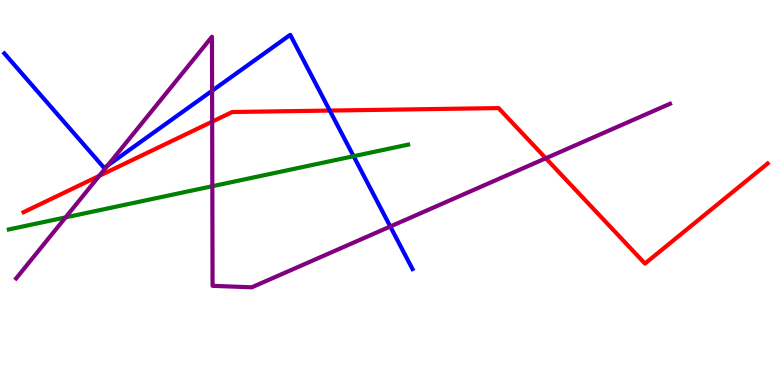[{'lines': ['blue', 'red'], 'intersections': [{'x': 4.26, 'y': 7.13}]}, {'lines': ['green', 'red'], 'intersections': []}, {'lines': ['purple', 'red'], 'intersections': [{'x': 1.28, 'y': 5.43}, {'x': 2.74, 'y': 6.84}, {'x': 7.04, 'y': 5.89}]}, {'lines': ['blue', 'green'], 'intersections': [{'x': 4.56, 'y': 5.94}]}, {'lines': ['blue', 'purple'], 'intersections': [{'x': 1.39, 'y': 5.7}, {'x': 2.74, 'y': 7.64}, {'x': 5.04, 'y': 4.12}]}, {'lines': ['green', 'purple'], 'intersections': [{'x': 0.846, 'y': 4.35}, {'x': 2.74, 'y': 5.16}]}]